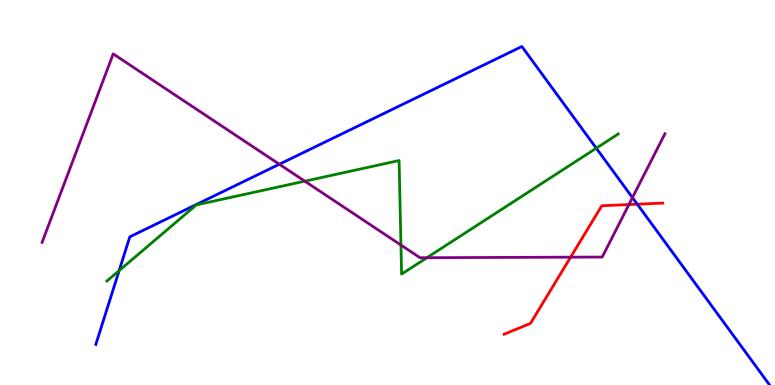[{'lines': ['blue', 'red'], 'intersections': [{'x': 8.22, 'y': 4.7}]}, {'lines': ['green', 'red'], 'intersections': []}, {'lines': ['purple', 'red'], 'intersections': [{'x': 7.36, 'y': 3.32}, {'x': 8.12, 'y': 4.69}]}, {'lines': ['blue', 'green'], 'intersections': [{'x': 1.54, 'y': 2.97}, {'x': 7.69, 'y': 6.15}]}, {'lines': ['blue', 'purple'], 'intersections': [{'x': 3.6, 'y': 5.73}, {'x': 8.16, 'y': 4.87}]}, {'lines': ['green', 'purple'], 'intersections': [{'x': 3.93, 'y': 5.29}, {'x': 5.17, 'y': 3.63}, {'x': 5.51, 'y': 3.31}]}]